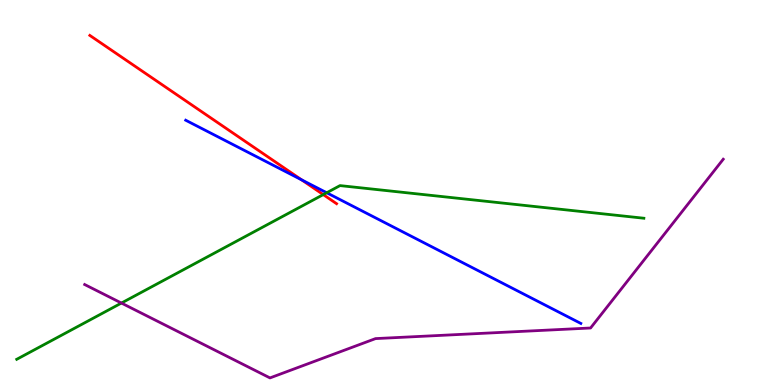[{'lines': ['blue', 'red'], 'intersections': [{'x': 3.89, 'y': 5.33}]}, {'lines': ['green', 'red'], 'intersections': [{'x': 4.17, 'y': 4.95}]}, {'lines': ['purple', 'red'], 'intersections': []}, {'lines': ['blue', 'green'], 'intersections': [{'x': 4.22, 'y': 4.99}]}, {'lines': ['blue', 'purple'], 'intersections': []}, {'lines': ['green', 'purple'], 'intersections': [{'x': 1.57, 'y': 2.13}]}]